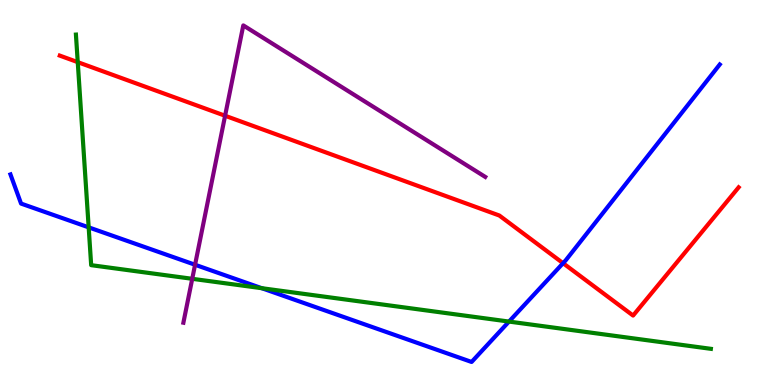[{'lines': ['blue', 'red'], 'intersections': [{'x': 7.27, 'y': 3.16}]}, {'lines': ['green', 'red'], 'intersections': [{'x': 1.0, 'y': 8.39}]}, {'lines': ['purple', 'red'], 'intersections': [{'x': 2.9, 'y': 6.99}]}, {'lines': ['blue', 'green'], 'intersections': [{'x': 1.14, 'y': 4.09}, {'x': 3.38, 'y': 2.51}, {'x': 6.57, 'y': 1.65}]}, {'lines': ['blue', 'purple'], 'intersections': [{'x': 2.52, 'y': 3.12}]}, {'lines': ['green', 'purple'], 'intersections': [{'x': 2.48, 'y': 2.76}]}]